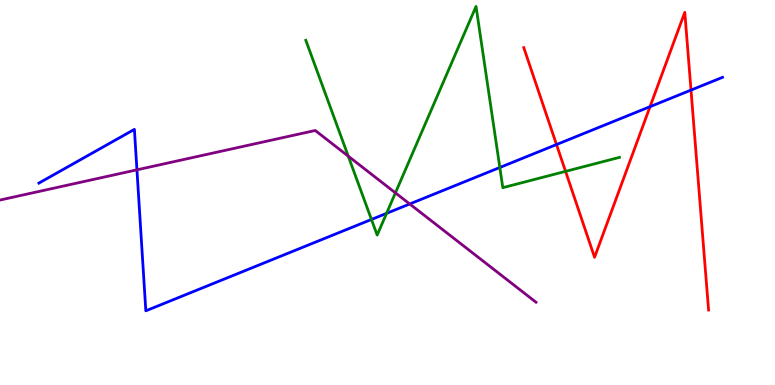[{'lines': ['blue', 'red'], 'intersections': [{'x': 7.18, 'y': 6.25}, {'x': 8.39, 'y': 7.23}, {'x': 8.92, 'y': 7.66}]}, {'lines': ['green', 'red'], 'intersections': [{'x': 7.3, 'y': 5.55}]}, {'lines': ['purple', 'red'], 'intersections': []}, {'lines': ['blue', 'green'], 'intersections': [{'x': 4.79, 'y': 4.3}, {'x': 4.99, 'y': 4.46}, {'x': 6.45, 'y': 5.65}]}, {'lines': ['blue', 'purple'], 'intersections': [{'x': 1.77, 'y': 5.59}, {'x': 5.29, 'y': 4.7}]}, {'lines': ['green', 'purple'], 'intersections': [{'x': 4.49, 'y': 5.94}, {'x': 5.1, 'y': 4.99}]}]